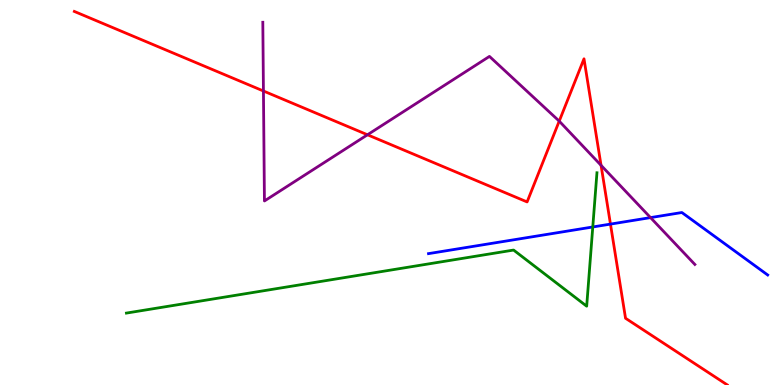[{'lines': ['blue', 'red'], 'intersections': [{'x': 7.88, 'y': 4.18}]}, {'lines': ['green', 'red'], 'intersections': []}, {'lines': ['purple', 'red'], 'intersections': [{'x': 3.4, 'y': 7.64}, {'x': 4.74, 'y': 6.5}, {'x': 7.22, 'y': 6.85}, {'x': 7.76, 'y': 5.71}]}, {'lines': ['blue', 'green'], 'intersections': [{'x': 7.65, 'y': 4.1}]}, {'lines': ['blue', 'purple'], 'intersections': [{'x': 8.39, 'y': 4.35}]}, {'lines': ['green', 'purple'], 'intersections': []}]